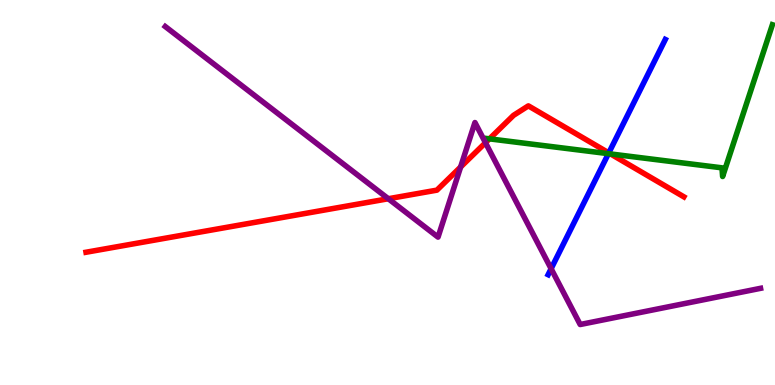[{'lines': ['blue', 'red'], 'intersections': [{'x': 7.86, 'y': 6.03}]}, {'lines': ['green', 'red'], 'intersections': [{'x': 6.32, 'y': 6.39}, {'x': 7.88, 'y': 6.0}]}, {'lines': ['purple', 'red'], 'intersections': [{'x': 5.01, 'y': 4.84}, {'x': 5.94, 'y': 5.66}, {'x': 6.26, 'y': 6.29}]}, {'lines': ['blue', 'green'], 'intersections': [{'x': 7.85, 'y': 6.01}]}, {'lines': ['blue', 'purple'], 'intersections': [{'x': 7.11, 'y': 3.02}]}, {'lines': ['green', 'purple'], 'intersections': []}]